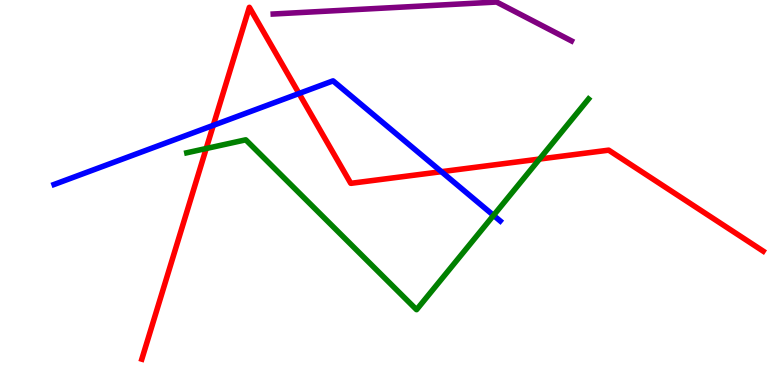[{'lines': ['blue', 'red'], 'intersections': [{'x': 2.75, 'y': 6.74}, {'x': 3.86, 'y': 7.57}, {'x': 5.7, 'y': 5.54}]}, {'lines': ['green', 'red'], 'intersections': [{'x': 2.66, 'y': 6.14}, {'x': 6.96, 'y': 5.87}]}, {'lines': ['purple', 'red'], 'intersections': []}, {'lines': ['blue', 'green'], 'intersections': [{'x': 6.37, 'y': 4.41}]}, {'lines': ['blue', 'purple'], 'intersections': []}, {'lines': ['green', 'purple'], 'intersections': []}]